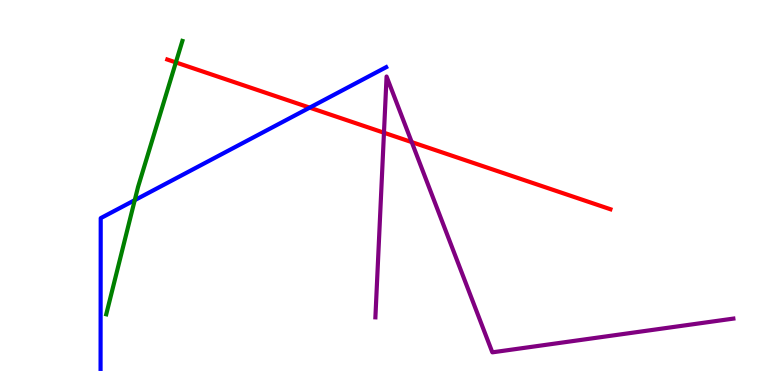[{'lines': ['blue', 'red'], 'intersections': [{'x': 4.0, 'y': 7.2}]}, {'lines': ['green', 'red'], 'intersections': [{'x': 2.27, 'y': 8.38}]}, {'lines': ['purple', 'red'], 'intersections': [{'x': 4.95, 'y': 6.55}, {'x': 5.31, 'y': 6.31}]}, {'lines': ['blue', 'green'], 'intersections': [{'x': 1.74, 'y': 4.8}]}, {'lines': ['blue', 'purple'], 'intersections': []}, {'lines': ['green', 'purple'], 'intersections': []}]